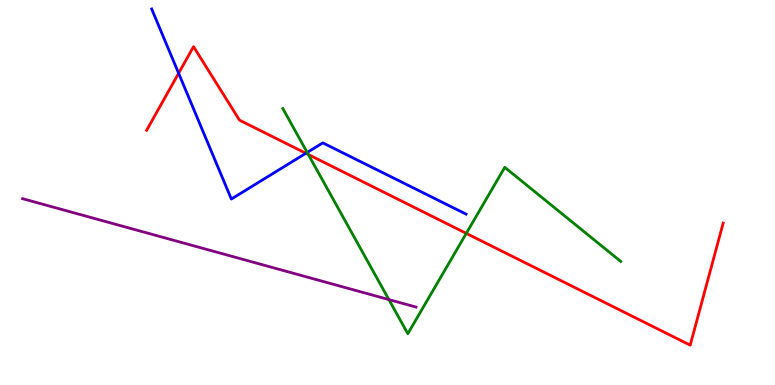[{'lines': ['blue', 'red'], 'intersections': [{'x': 2.3, 'y': 8.1}, {'x': 3.95, 'y': 6.02}]}, {'lines': ['green', 'red'], 'intersections': [{'x': 3.98, 'y': 5.99}, {'x': 6.02, 'y': 3.94}]}, {'lines': ['purple', 'red'], 'intersections': []}, {'lines': ['blue', 'green'], 'intersections': [{'x': 3.96, 'y': 6.04}]}, {'lines': ['blue', 'purple'], 'intersections': []}, {'lines': ['green', 'purple'], 'intersections': [{'x': 5.02, 'y': 2.22}]}]